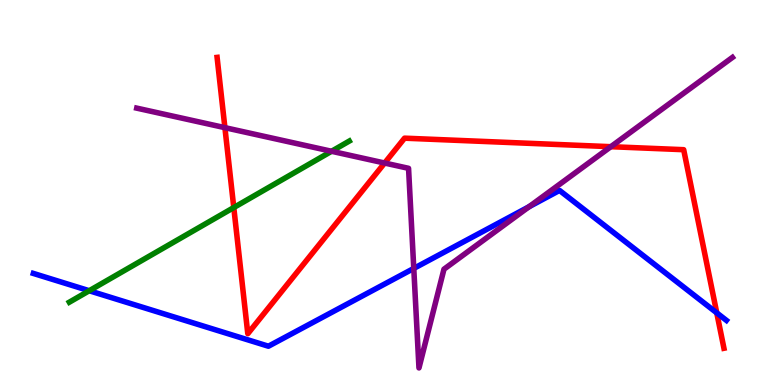[{'lines': ['blue', 'red'], 'intersections': [{'x': 9.25, 'y': 1.87}]}, {'lines': ['green', 'red'], 'intersections': [{'x': 3.02, 'y': 4.61}]}, {'lines': ['purple', 'red'], 'intersections': [{'x': 2.9, 'y': 6.68}, {'x': 4.96, 'y': 5.77}, {'x': 7.88, 'y': 6.19}]}, {'lines': ['blue', 'green'], 'intersections': [{'x': 1.15, 'y': 2.45}]}, {'lines': ['blue', 'purple'], 'intersections': [{'x': 5.34, 'y': 3.03}, {'x': 6.83, 'y': 4.63}]}, {'lines': ['green', 'purple'], 'intersections': [{'x': 4.28, 'y': 6.07}]}]